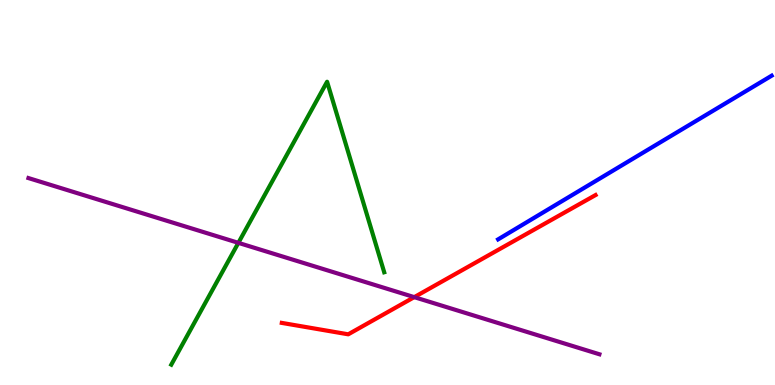[{'lines': ['blue', 'red'], 'intersections': []}, {'lines': ['green', 'red'], 'intersections': []}, {'lines': ['purple', 'red'], 'intersections': [{'x': 5.35, 'y': 2.28}]}, {'lines': ['blue', 'green'], 'intersections': []}, {'lines': ['blue', 'purple'], 'intersections': []}, {'lines': ['green', 'purple'], 'intersections': [{'x': 3.08, 'y': 3.69}]}]